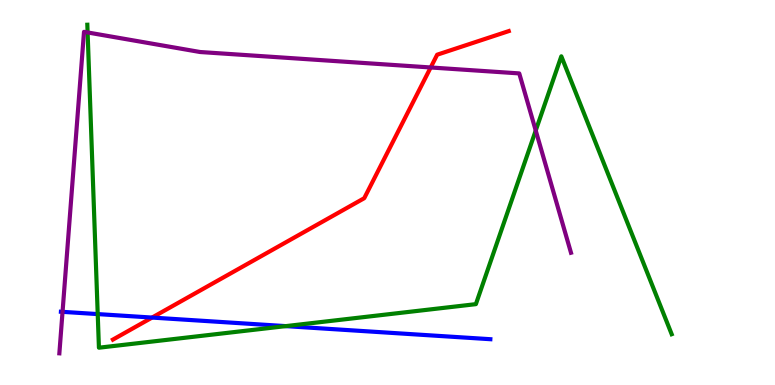[{'lines': ['blue', 'red'], 'intersections': [{'x': 1.96, 'y': 1.75}]}, {'lines': ['green', 'red'], 'intersections': []}, {'lines': ['purple', 'red'], 'intersections': [{'x': 5.56, 'y': 8.25}]}, {'lines': ['blue', 'green'], 'intersections': [{'x': 1.26, 'y': 1.84}, {'x': 3.69, 'y': 1.53}]}, {'lines': ['blue', 'purple'], 'intersections': [{'x': 0.807, 'y': 1.9}]}, {'lines': ['green', 'purple'], 'intersections': [{'x': 1.13, 'y': 9.16}, {'x': 6.91, 'y': 6.61}]}]